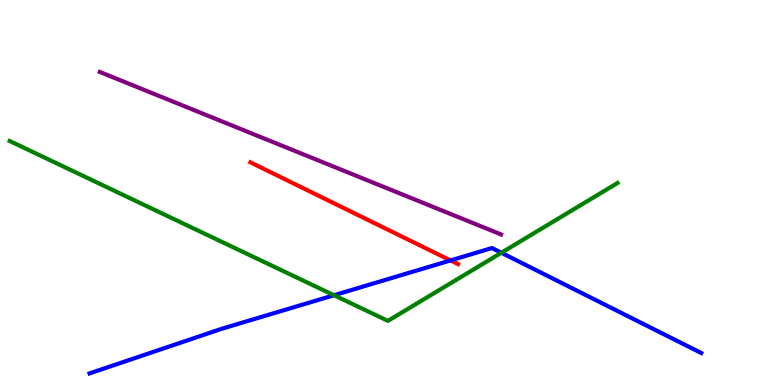[{'lines': ['blue', 'red'], 'intersections': [{'x': 5.81, 'y': 3.24}]}, {'lines': ['green', 'red'], 'intersections': []}, {'lines': ['purple', 'red'], 'intersections': []}, {'lines': ['blue', 'green'], 'intersections': [{'x': 4.31, 'y': 2.33}, {'x': 6.47, 'y': 3.43}]}, {'lines': ['blue', 'purple'], 'intersections': []}, {'lines': ['green', 'purple'], 'intersections': []}]